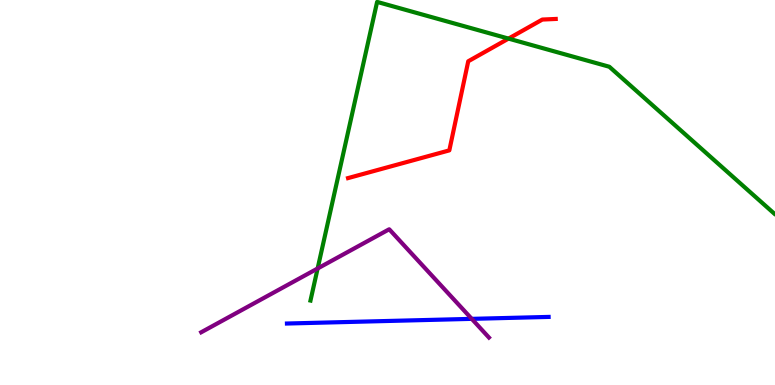[{'lines': ['blue', 'red'], 'intersections': []}, {'lines': ['green', 'red'], 'intersections': [{'x': 6.56, 'y': 9.0}]}, {'lines': ['purple', 'red'], 'intersections': []}, {'lines': ['blue', 'green'], 'intersections': []}, {'lines': ['blue', 'purple'], 'intersections': [{'x': 6.09, 'y': 1.72}]}, {'lines': ['green', 'purple'], 'intersections': [{'x': 4.1, 'y': 3.03}]}]